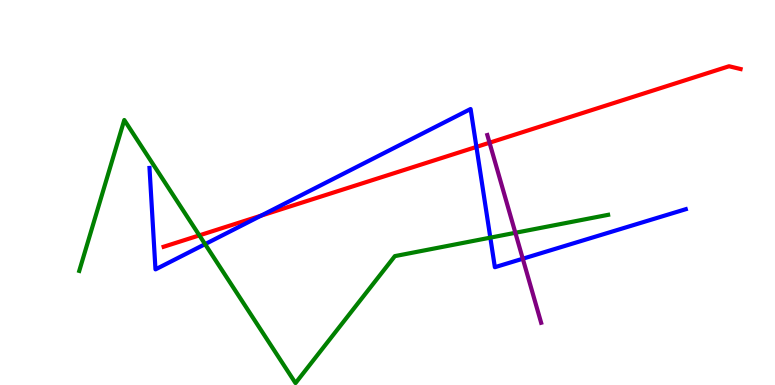[{'lines': ['blue', 'red'], 'intersections': [{'x': 3.37, 'y': 4.4}, {'x': 6.15, 'y': 6.18}]}, {'lines': ['green', 'red'], 'intersections': [{'x': 2.57, 'y': 3.89}]}, {'lines': ['purple', 'red'], 'intersections': [{'x': 6.32, 'y': 6.29}]}, {'lines': ['blue', 'green'], 'intersections': [{'x': 2.65, 'y': 3.66}, {'x': 6.33, 'y': 3.83}]}, {'lines': ['blue', 'purple'], 'intersections': [{'x': 6.75, 'y': 3.28}]}, {'lines': ['green', 'purple'], 'intersections': [{'x': 6.65, 'y': 3.95}]}]